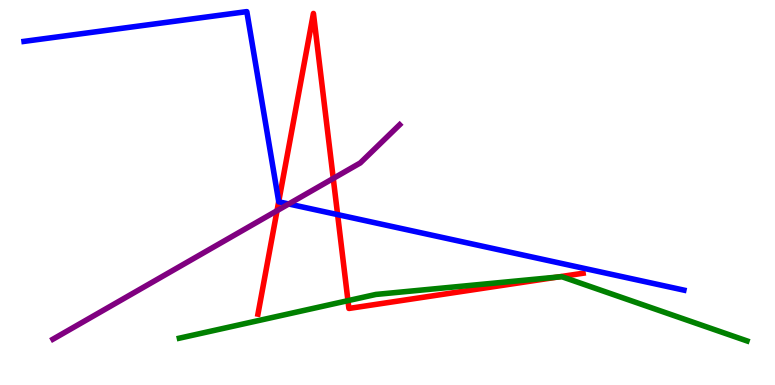[{'lines': ['blue', 'red'], 'intersections': [{'x': 3.6, 'y': 4.76}, {'x': 4.36, 'y': 4.43}]}, {'lines': ['green', 'red'], 'intersections': [{'x': 4.49, 'y': 2.19}, {'x': 7.2, 'y': 2.8}]}, {'lines': ['purple', 'red'], 'intersections': [{'x': 3.57, 'y': 4.53}, {'x': 4.3, 'y': 5.37}]}, {'lines': ['blue', 'green'], 'intersections': []}, {'lines': ['blue', 'purple'], 'intersections': [{'x': 3.73, 'y': 4.7}]}, {'lines': ['green', 'purple'], 'intersections': []}]